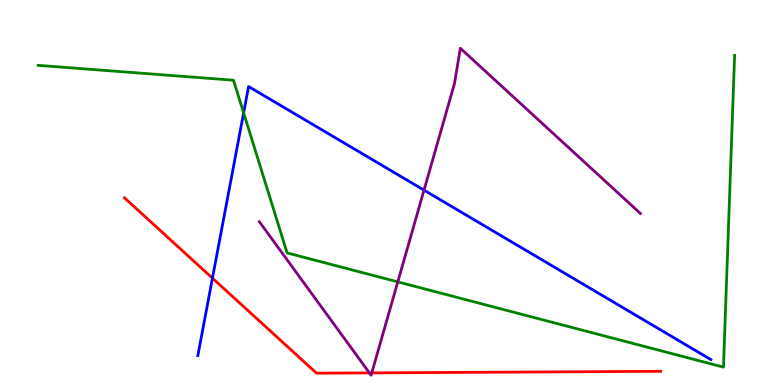[{'lines': ['blue', 'red'], 'intersections': [{'x': 2.74, 'y': 2.78}]}, {'lines': ['green', 'red'], 'intersections': []}, {'lines': ['purple', 'red'], 'intersections': [{'x': 4.77, 'y': 0.315}, {'x': 4.8, 'y': 0.315}]}, {'lines': ['blue', 'green'], 'intersections': [{'x': 3.14, 'y': 7.07}]}, {'lines': ['blue', 'purple'], 'intersections': [{'x': 5.47, 'y': 5.06}]}, {'lines': ['green', 'purple'], 'intersections': [{'x': 5.13, 'y': 2.68}]}]